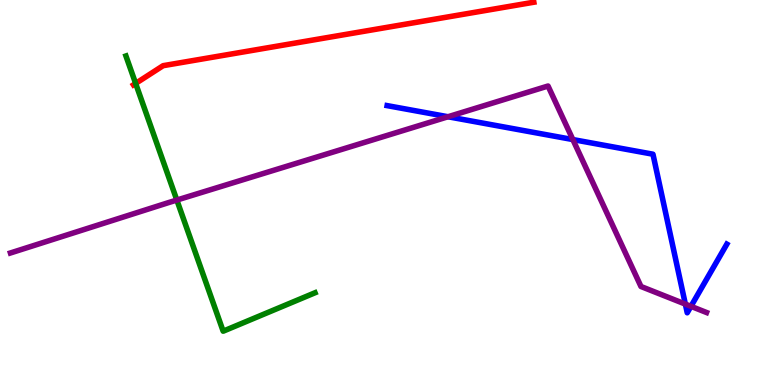[{'lines': ['blue', 'red'], 'intersections': []}, {'lines': ['green', 'red'], 'intersections': [{'x': 1.75, 'y': 7.83}]}, {'lines': ['purple', 'red'], 'intersections': []}, {'lines': ['blue', 'green'], 'intersections': []}, {'lines': ['blue', 'purple'], 'intersections': [{'x': 5.78, 'y': 6.97}, {'x': 7.39, 'y': 6.37}, {'x': 8.84, 'y': 2.1}, {'x': 8.92, 'y': 2.04}]}, {'lines': ['green', 'purple'], 'intersections': [{'x': 2.28, 'y': 4.8}]}]